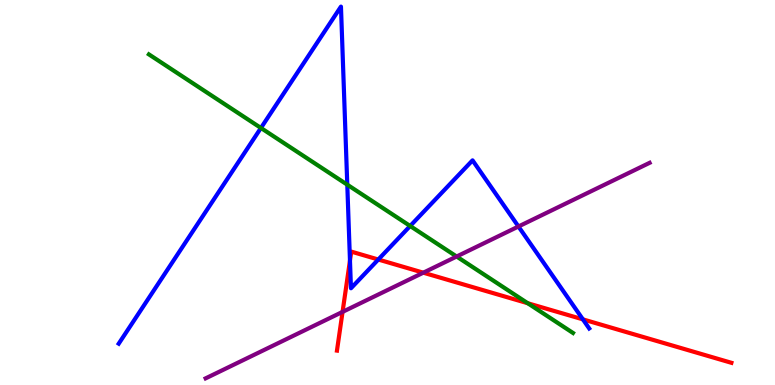[{'lines': ['blue', 'red'], 'intersections': [{'x': 4.52, 'y': 3.23}, {'x': 4.88, 'y': 3.26}, {'x': 7.52, 'y': 1.7}]}, {'lines': ['green', 'red'], 'intersections': [{'x': 6.81, 'y': 2.12}]}, {'lines': ['purple', 'red'], 'intersections': [{'x': 4.42, 'y': 1.9}, {'x': 5.46, 'y': 2.92}]}, {'lines': ['blue', 'green'], 'intersections': [{'x': 3.37, 'y': 6.68}, {'x': 4.48, 'y': 5.2}, {'x': 5.29, 'y': 4.13}]}, {'lines': ['blue', 'purple'], 'intersections': [{'x': 6.69, 'y': 4.12}]}, {'lines': ['green', 'purple'], 'intersections': [{'x': 5.89, 'y': 3.34}]}]